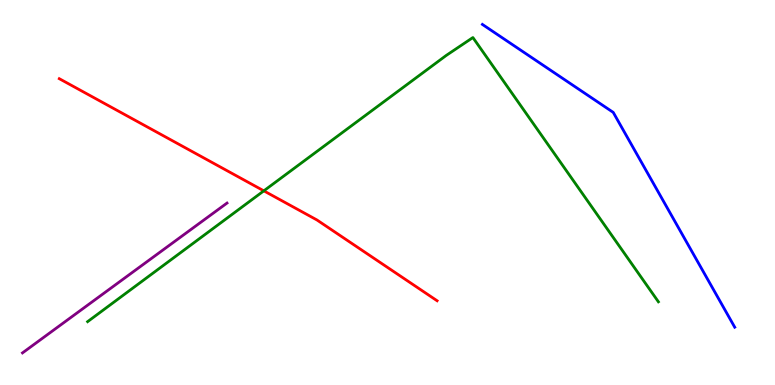[{'lines': ['blue', 'red'], 'intersections': []}, {'lines': ['green', 'red'], 'intersections': [{'x': 3.4, 'y': 5.04}]}, {'lines': ['purple', 'red'], 'intersections': []}, {'lines': ['blue', 'green'], 'intersections': []}, {'lines': ['blue', 'purple'], 'intersections': []}, {'lines': ['green', 'purple'], 'intersections': []}]